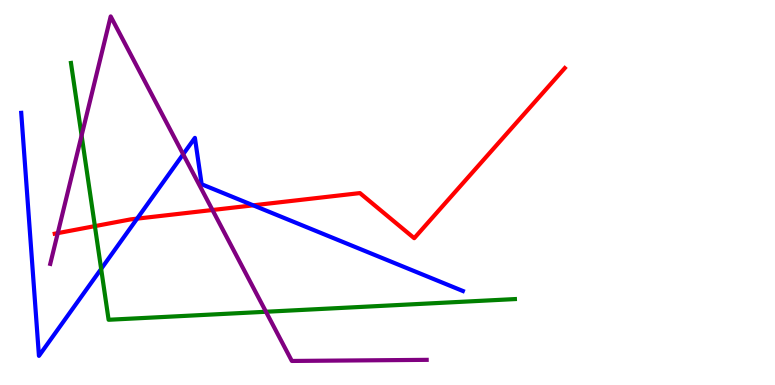[{'lines': ['blue', 'red'], 'intersections': [{'x': 1.77, 'y': 4.32}, {'x': 3.27, 'y': 4.67}]}, {'lines': ['green', 'red'], 'intersections': [{'x': 1.22, 'y': 4.13}]}, {'lines': ['purple', 'red'], 'intersections': [{'x': 0.745, 'y': 3.94}, {'x': 2.74, 'y': 4.55}]}, {'lines': ['blue', 'green'], 'intersections': [{'x': 1.31, 'y': 3.02}]}, {'lines': ['blue', 'purple'], 'intersections': [{'x': 2.36, 'y': 5.99}]}, {'lines': ['green', 'purple'], 'intersections': [{'x': 1.05, 'y': 6.48}, {'x': 3.43, 'y': 1.9}]}]